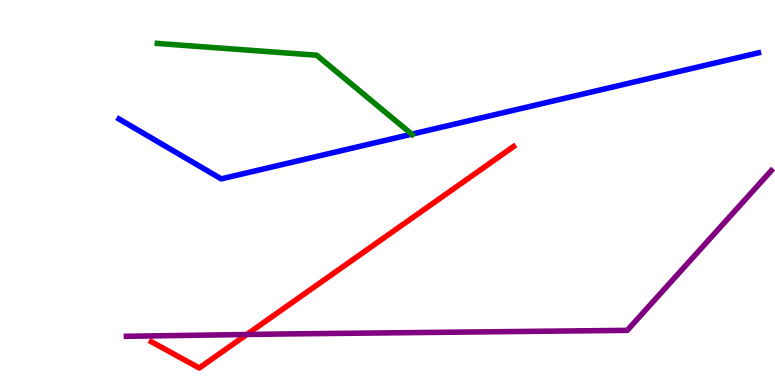[{'lines': ['blue', 'red'], 'intersections': []}, {'lines': ['green', 'red'], 'intersections': []}, {'lines': ['purple', 'red'], 'intersections': [{'x': 3.18, 'y': 1.31}]}, {'lines': ['blue', 'green'], 'intersections': [{'x': 5.31, 'y': 6.52}]}, {'lines': ['blue', 'purple'], 'intersections': []}, {'lines': ['green', 'purple'], 'intersections': []}]